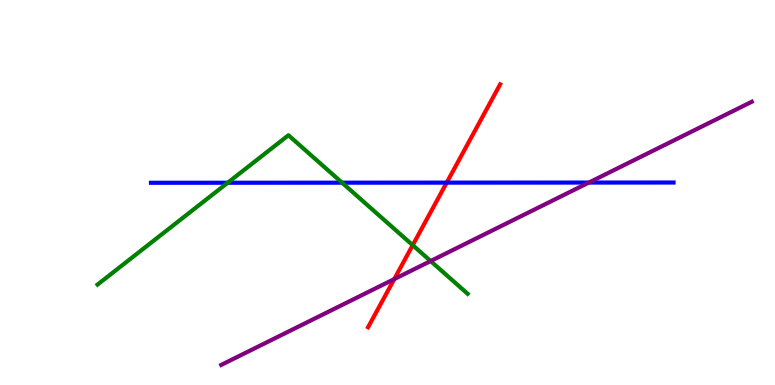[{'lines': ['blue', 'red'], 'intersections': [{'x': 5.76, 'y': 5.26}]}, {'lines': ['green', 'red'], 'intersections': [{'x': 5.33, 'y': 3.63}]}, {'lines': ['purple', 'red'], 'intersections': [{'x': 5.09, 'y': 2.75}]}, {'lines': ['blue', 'green'], 'intersections': [{'x': 2.94, 'y': 5.25}, {'x': 4.41, 'y': 5.26}]}, {'lines': ['blue', 'purple'], 'intersections': [{'x': 7.6, 'y': 5.26}]}, {'lines': ['green', 'purple'], 'intersections': [{'x': 5.56, 'y': 3.22}]}]